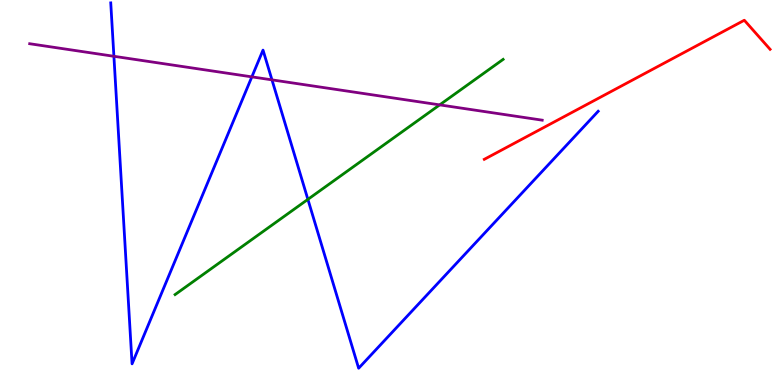[{'lines': ['blue', 'red'], 'intersections': []}, {'lines': ['green', 'red'], 'intersections': []}, {'lines': ['purple', 'red'], 'intersections': []}, {'lines': ['blue', 'green'], 'intersections': [{'x': 3.97, 'y': 4.82}]}, {'lines': ['blue', 'purple'], 'intersections': [{'x': 1.47, 'y': 8.54}, {'x': 3.25, 'y': 8.0}, {'x': 3.51, 'y': 7.93}]}, {'lines': ['green', 'purple'], 'intersections': [{'x': 5.67, 'y': 7.28}]}]